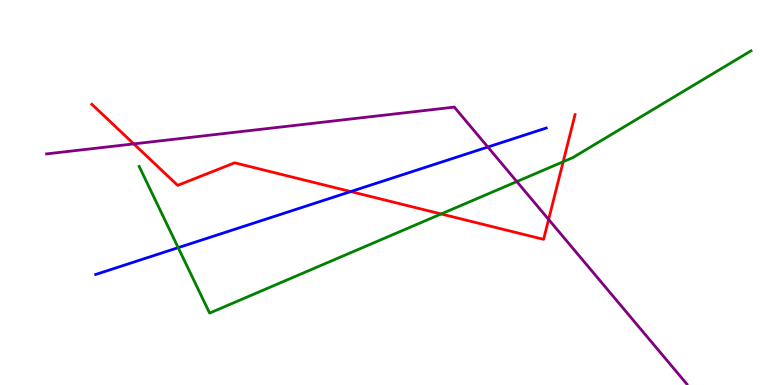[{'lines': ['blue', 'red'], 'intersections': [{'x': 4.53, 'y': 5.02}]}, {'lines': ['green', 'red'], 'intersections': [{'x': 5.69, 'y': 4.44}, {'x': 7.27, 'y': 5.8}]}, {'lines': ['purple', 'red'], 'intersections': [{'x': 1.73, 'y': 6.26}, {'x': 7.08, 'y': 4.3}]}, {'lines': ['blue', 'green'], 'intersections': [{'x': 2.3, 'y': 3.57}]}, {'lines': ['blue', 'purple'], 'intersections': [{'x': 6.29, 'y': 6.18}]}, {'lines': ['green', 'purple'], 'intersections': [{'x': 6.67, 'y': 5.28}]}]